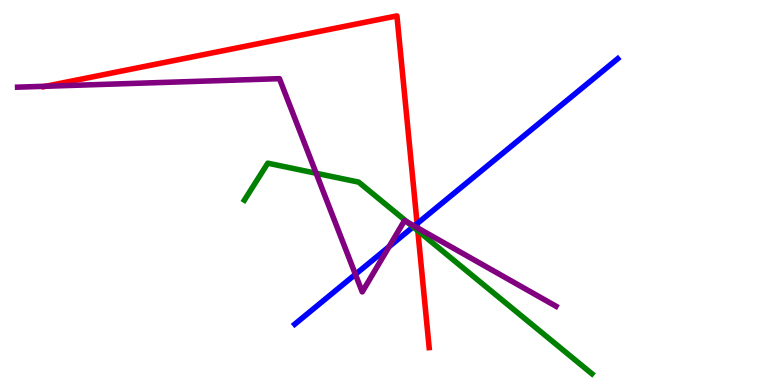[{'lines': ['blue', 'red'], 'intersections': [{'x': 5.38, 'y': 4.19}]}, {'lines': ['green', 'red'], 'intersections': [{'x': 5.39, 'y': 4.01}]}, {'lines': ['purple', 'red'], 'intersections': [{'x': 0.592, 'y': 7.76}, {'x': 5.39, 'y': 4.08}]}, {'lines': ['blue', 'green'], 'intersections': [{'x': 5.33, 'y': 4.11}]}, {'lines': ['blue', 'purple'], 'intersections': [{'x': 4.59, 'y': 2.87}, {'x': 5.02, 'y': 3.59}, {'x': 5.34, 'y': 4.13}]}, {'lines': ['green', 'purple'], 'intersections': [{'x': 4.08, 'y': 5.5}, {'x': 5.25, 'y': 4.23}]}]